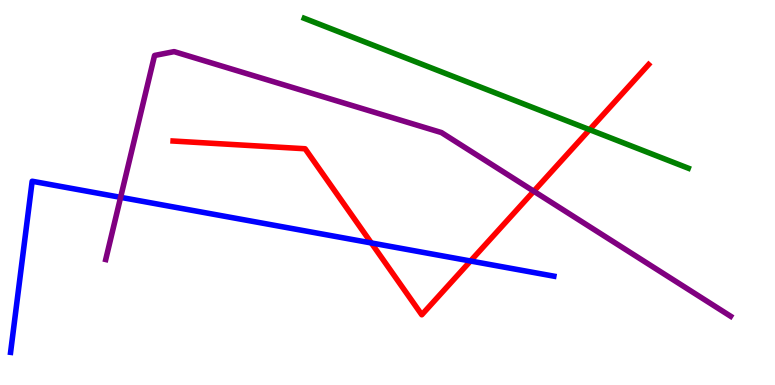[{'lines': ['blue', 'red'], 'intersections': [{'x': 4.79, 'y': 3.69}, {'x': 6.07, 'y': 3.22}]}, {'lines': ['green', 'red'], 'intersections': [{'x': 7.61, 'y': 6.63}]}, {'lines': ['purple', 'red'], 'intersections': [{'x': 6.89, 'y': 5.03}]}, {'lines': ['blue', 'green'], 'intersections': []}, {'lines': ['blue', 'purple'], 'intersections': [{'x': 1.56, 'y': 4.87}]}, {'lines': ['green', 'purple'], 'intersections': []}]